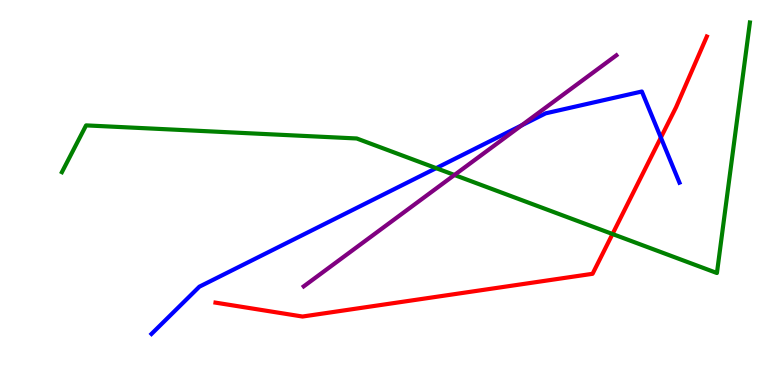[{'lines': ['blue', 'red'], 'intersections': [{'x': 8.53, 'y': 6.43}]}, {'lines': ['green', 'red'], 'intersections': [{'x': 7.9, 'y': 3.92}]}, {'lines': ['purple', 'red'], 'intersections': []}, {'lines': ['blue', 'green'], 'intersections': [{'x': 5.63, 'y': 5.63}]}, {'lines': ['blue', 'purple'], 'intersections': [{'x': 6.73, 'y': 6.74}]}, {'lines': ['green', 'purple'], 'intersections': [{'x': 5.86, 'y': 5.46}]}]